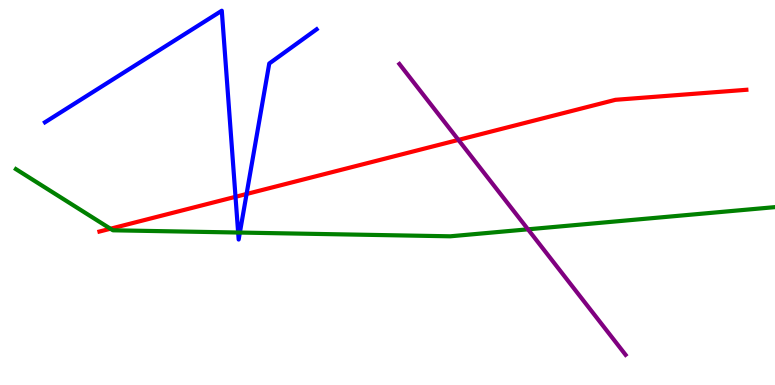[{'lines': ['blue', 'red'], 'intersections': [{'x': 3.04, 'y': 4.89}, {'x': 3.18, 'y': 4.96}]}, {'lines': ['green', 'red'], 'intersections': [{'x': 1.43, 'y': 4.06}]}, {'lines': ['purple', 'red'], 'intersections': [{'x': 5.92, 'y': 6.37}]}, {'lines': ['blue', 'green'], 'intersections': [{'x': 3.07, 'y': 3.96}, {'x': 3.1, 'y': 3.96}]}, {'lines': ['blue', 'purple'], 'intersections': []}, {'lines': ['green', 'purple'], 'intersections': [{'x': 6.81, 'y': 4.04}]}]